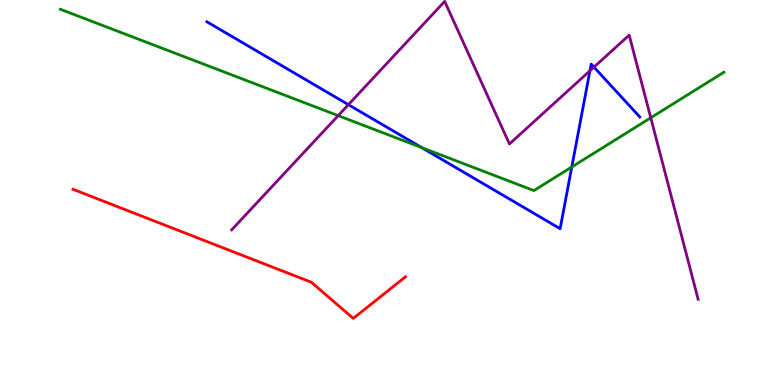[{'lines': ['blue', 'red'], 'intersections': []}, {'lines': ['green', 'red'], 'intersections': []}, {'lines': ['purple', 'red'], 'intersections': []}, {'lines': ['blue', 'green'], 'intersections': [{'x': 5.44, 'y': 6.17}, {'x': 7.38, 'y': 5.66}]}, {'lines': ['blue', 'purple'], 'intersections': [{'x': 4.5, 'y': 7.28}, {'x': 7.61, 'y': 8.16}, {'x': 7.66, 'y': 8.26}]}, {'lines': ['green', 'purple'], 'intersections': [{'x': 4.36, 'y': 7.0}, {'x': 8.4, 'y': 6.94}]}]